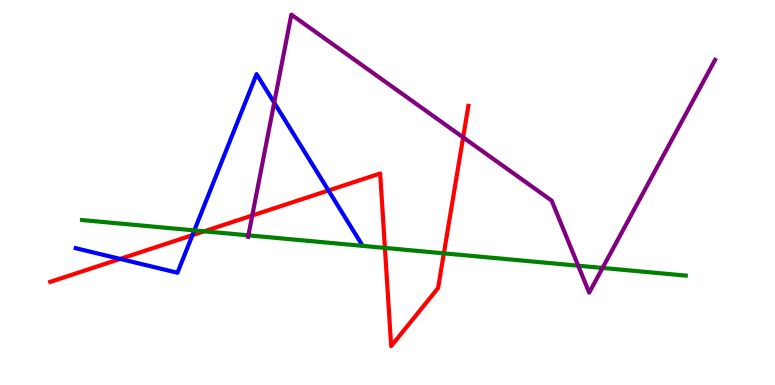[{'lines': ['blue', 'red'], 'intersections': [{'x': 1.55, 'y': 3.28}, {'x': 2.48, 'y': 3.89}, {'x': 4.24, 'y': 5.05}]}, {'lines': ['green', 'red'], 'intersections': [{'x': 2.64, 'y': 3.99}, {'x': 4.97, 'y': 3.56}, {'x': 5.73, 'y': 3.42}]}, {'lines': ['purple', 'red'], 'intersections': [{'x': 3.25, 'y': 4.4}, {'x': 5.98, 'y': 6.43}]}, {'lines': ['blue', 'green'], 'intersections': [{'x': 2.51, 'y': 4.02}]}, {'lines': ['blue', 'purple'], 'intersections': [{'x': 3.54, 'y': 7.33}]}, {'lines': ['green', 'purple'], 'intersections': [{'x': 3.21, 'y': 3.89}, {'x': 7.46, 'y': 3.1}, {'x': 7.77, 'y': 3.04}]}]